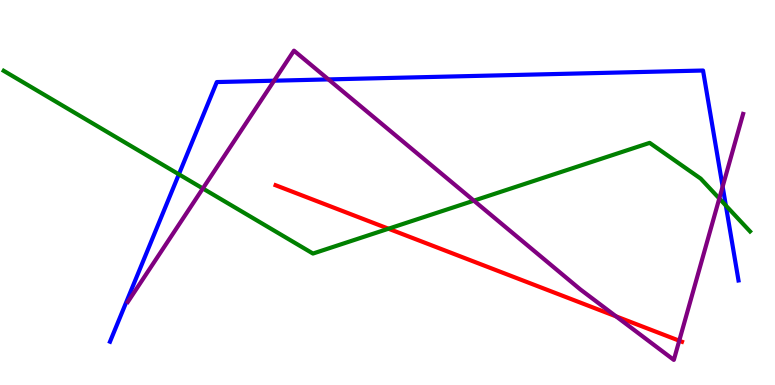[{'lines': ['blue', 'red'], 'intersections': []}, {'lines': ['green', 'red'], 'intersections': [{'x': 5.01, 'y': 4.06}]}, {'lines': ['purple', 'red'], 'intersections': [{'x': 7.95, 'y': 1.78}, {'x': 8.76, 'y': 1.15}]}, {'lines': ['blue', 'green'], 'intersections': [{'x': 2.31, 'y': 5.47}, {'x': 9.37, 'y': 4.66}]}, {'lines': ['blue', 'purple'], 'intersections': [{'x': 3.54, 'y': 7.9}, {'x': 4.24, 'y': 7.94}, {'x': 9.32, 'y': 5.15}]}, {'lines': ['green', 'purple'], 'intersections': [{'x': 2.62, 'y': 5.1}, {'x': 6.11, 'y': 4.79}, {'x': 9.28, 'y': 4.84}]}]